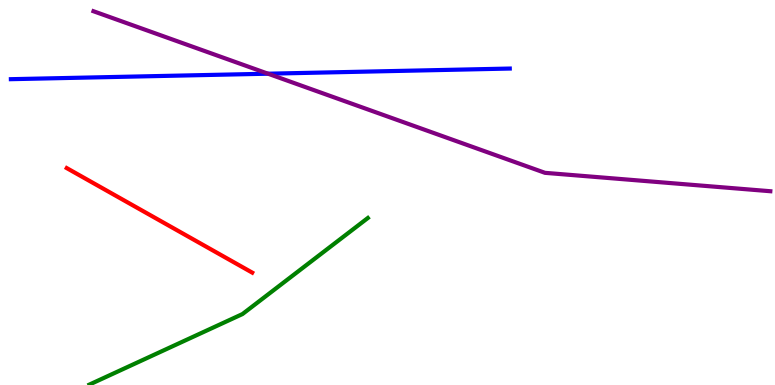[{'lines': ['blue', 'red'], 'intersections': []}, {'lines': ['green', 'red'], 'intersections': []}, {'lines': ['purple', 'red'], 'intersections': []}, {'lines': ['blue', 'green'], 'intersections': []}, {'lines': ['blue', 'purple'], 'intersections': [{'x': 3.46, 'y': 8.09}]}, {'lines': ['green', 'purple'], 'intersections': []}]